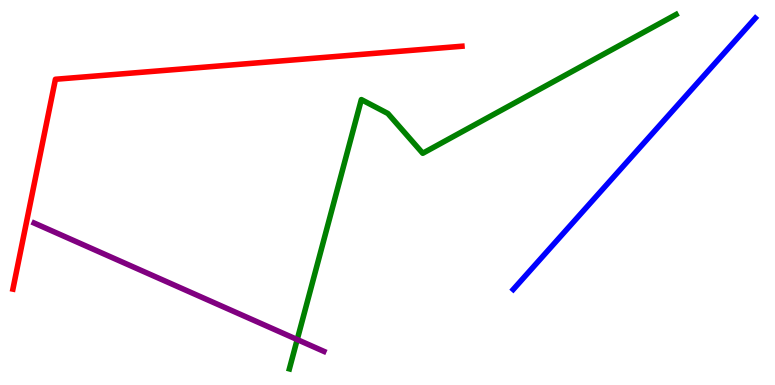[{'lines': ['blue', 'red'], 'intersections': []}, {'lines': ['green', 'red'], 'intersections': []}, {'lines': ['purple', 'red'], 'intersections': []}, {'lines': ['blue', 'green'], 'intersections': []}, {'lines': ['blue', 'purple'], 'intersections': []}, {'lines': ['green', 'purple'], 'intersections': [{'x': 3.84, 'y': 1.18}]}]